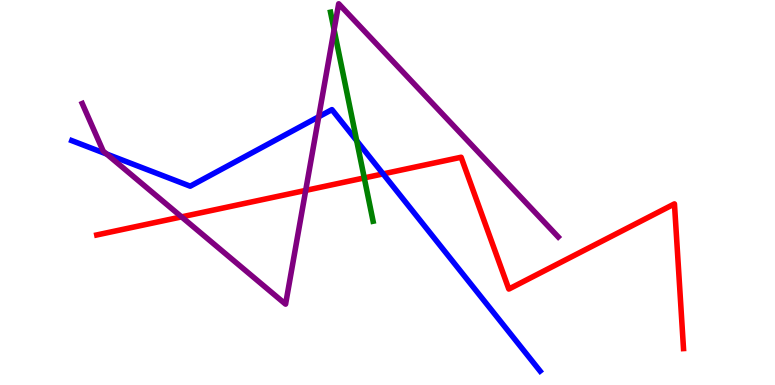[{'lines': ['blue', 'red'], 'intersections': [{'x': 4.94, 'y': 5.48}]}, {'lines': ['green', 'red'], 'intersections': [{'x': 4.7, 'y': 5.38}]}, {'lines': ['purple', 'red'], 'intersections': [{'x': 2.34, 'y': 4.37}, {'x': 3.94, 'y': 5.05}]}, {'lines': ['blue', 'green'], 'intersections': [{'x': 4.6, 'y': 6.34}]}, {'lines': ['blue', 'purple'], 'intersections': [{'x': 1.38, 'y': 6.0}, {'x': 4.11, 'y': 6.97}]}, {'lines': ['green', 'purple'], 'intersections': [{'x': 4.31, 'y': 9.23}]}]